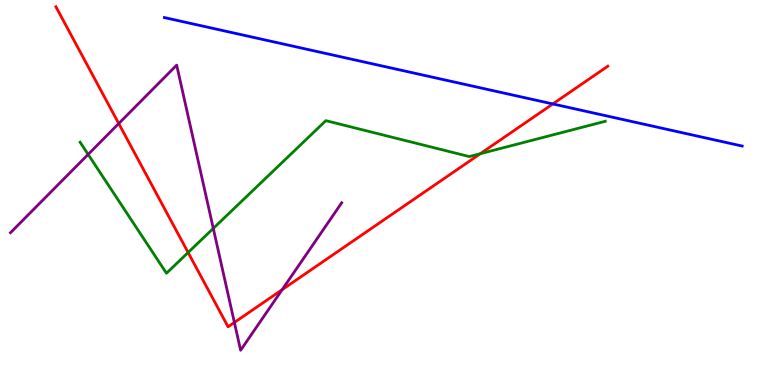[{'lines': ['blue', 'red'], 'intersections': [{'x': 7.13, 'y': 7.3}]}, {'lines': ['green', 'red'], 'intersections': [{'x': 2.43, 'y': 3.44}, {'x': 6.2, 'y': 6.01}]}, {'lines': ['purple', 'red'], 'intersections': [{'x': 1.53, 'y': 6.79}, {'x': 3.02, 'y': 1.62}, {'x': 3.64, 'y': 2.48}]}, {'lines': ['blue', 'green'], 'intersections': []}, {'lines': ['blue', 'purple'], 'intersections': []}, {'lines': ['green', 'purple'], 'intersections': [{'x': 1.14, 'y': 5.99}, {'x': 2.75, 'y': 4.07}]}]